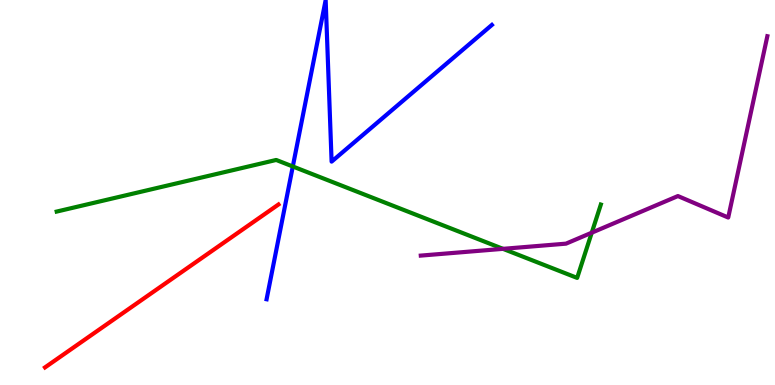[{'lines': ['blue', 'red'], 'intersections': []}, {'lines': ['green', 'red'], 'intersections': []}, {'lines': ['purple', 'red'], 'intersections': []}, {'lines': ['blue', 'green'], 'intersections': [{'x': 3.78, 'y': 5.68}]}, {'lines': ['blue', 'purple'], 'intersections': []}, {'lines': ['green', 'purple'], 'intersections': [{'x': 6.49, 'y': 3.54}, {'x': 7.64, 'y': 3.96}]}]